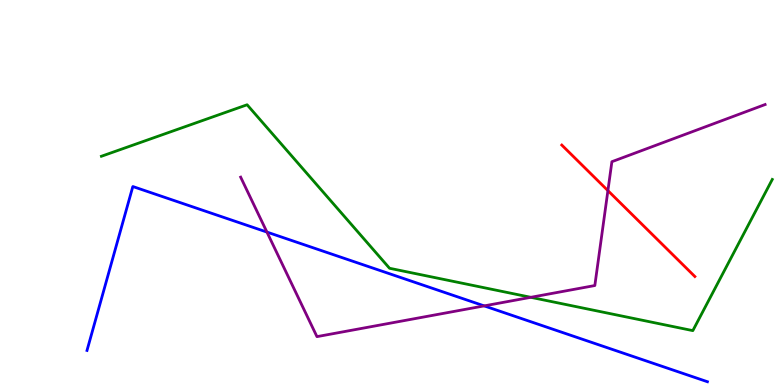[{'lines': ['blue', 'red'], 'intersections': []}, {'lines': ['green', 'red'], 'intersections': []}, {'lines': ['purple', 'red'], 'intersections': [{'x': 7.84, 'y': 5.05}]}, {'lines': ['blue', 'green'], 'intersections': []}, {'lines': ['blue', 'purple'], 'intersections': [{'x': 3.44, 'y': 3.97}, {'x': 6.25, 'y': 2.05}]}, {'lines': ['green', 'purple'], 'intersections': [{'x': 6.85, 'y': 2.28}]}]